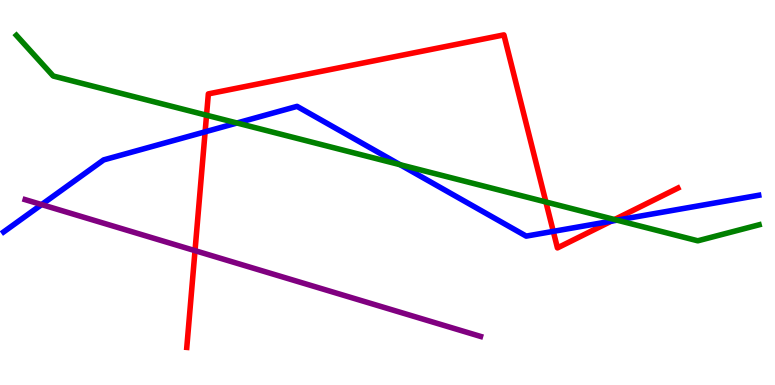[{'lines': ['blue', 'red'], 'intersections': [{'x': 2.65, 'y': 6.58}, {'x': 7.14, 'y': 3.99}, {'x': 7.89, 'y': 4.26}]}, {'lines': ['green', 'red'], 'intersections': [{'x': 2.66, 'y': 7.01}, {'x': 7.04, 'y': 4.75}, {'x': 7.93, 'y': 4.3}]}, {'lines': ['purple', 'red'], 'intersections': [{'x': 2.52, 'y': 3.49}]}, {'lines': ['blue', 'green'], 'intersections': [{'x': 3.06, 'y': 6.81}, {'x': 5.16, 'y': 5.72}, {'x': 7.96, 'y': 4.28}]}, {'lines': ['blue', 'purple'], 'intersections': [{'x': 0.537, 'y': 4.69}]}, {'lines': ['green', 'purple'], 'intersections': []}]